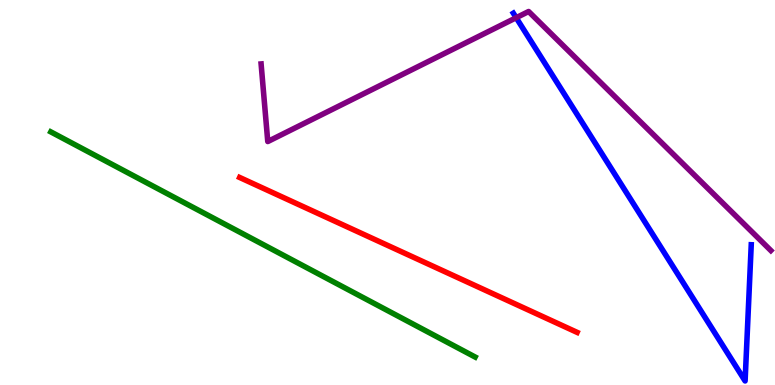[{'lines': ['blue', 'red'], 'intersections': []}, {'lines': ['green', 'red'], 'intersections': []}, {'lines': ['purple', 'red'], 'intersections': []}, {'lines': ['blue', 'green'], 'intersections': []}, {'lines': ['blue', 'purple'], 'intersections': [{'x': 6.66, 'y': 9.54}]}, {'lines': ['green', 'purple'], 'intersections': []}]